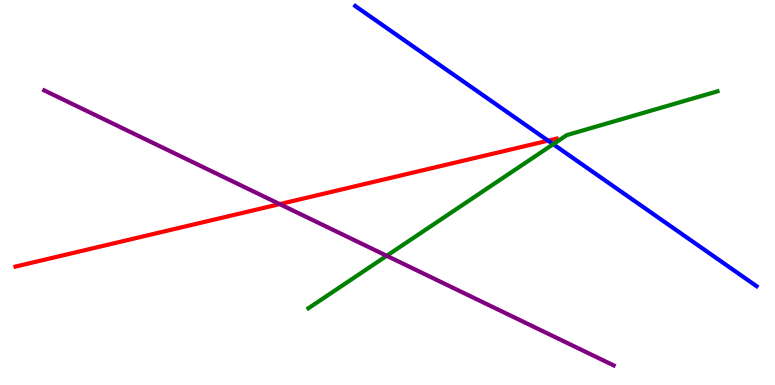[{'lines': ['blue', 'red'], 'intersections': [{'x': 7.07, 'y': 6.35}]}, {'lines': ['green', 'red'], 'intersections': []}, {'lines': ['purple', 'red'], 'intersections': [{'x': 3.61, 'y': 4.7}]}, {'lines': ['blue', 'green'], 'intersections': [{'x': 7.14, 'y': 6.25}]}, {'lines': ['blue', 'purple'], 'intersections': []}, {'lines': ['green', 'purple'], 'intersections': [{'x': 4.99, 'y': 3.36}]}]